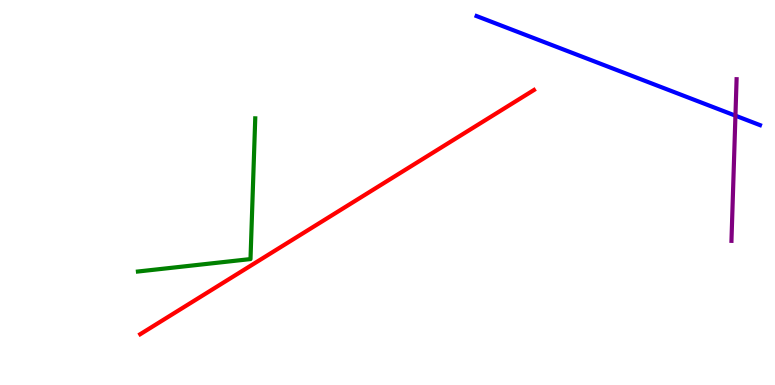[{'lines': ['blue', 'red'], 'intersections': []}, {'lines': ['green', 'red'], 'intersections': []}, {'lines': ['purple', 'red'], 'intersections': []}, {'lines': ['blue', 'green'], 'intersections': []}, {'lines': ['blue', 'purple'], 'intersections': [{'x': 9.49, 'y': 7.0}]}, {'lines': ['green', 'purple'], 'intersections': []}]